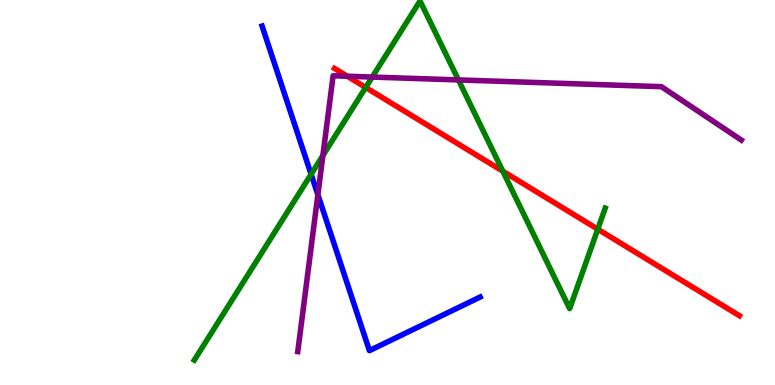[{'lines': ['blue', 'red'], 'intersections': []}, {'lines': ['green', 'red'], 'intersections': [{'x': 4.72, 'y': 7.73}, {'x': 6.49, 'y': 5.55}, {'x': 7.71, 'y': 4.05}]}, {'lines': ['purple', 'red'], 'intersections': [{'x': 4.48, 'y': 8.02}]}, {'lines': ['blue', 'green'], 'intersections': [{'x': 4.01, 'y': 5.47}]}, {'lines': ['blue', 'purple'], 'intersections': [{'x': 4.1, 'y': 4.94}]}, {'lines': ['green', 'purple'], 'intersections': [{'x': 4.17, 'y': 5.96}, {'x': 4.8, 'y': 8.0}, {'x': 5.92, 'y': 7.92}]}]